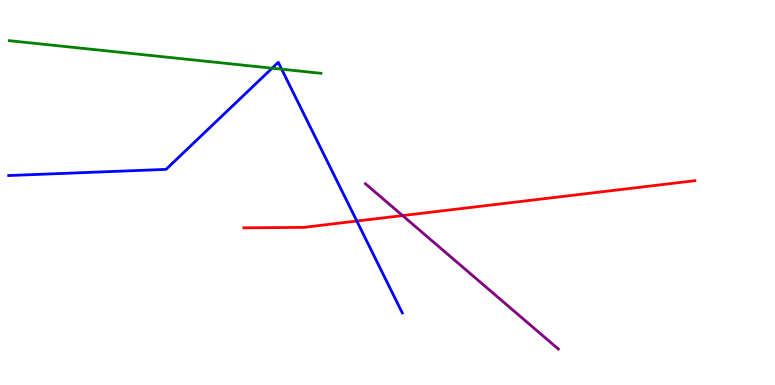[{'lines': ['blue', 'red'], 'intersections': [{'x': 4.6, 'y': 4.26}]}, {'lines': ['green', 'red'], 'intersections': []}, {'lines': ['purple', 'red'], 'intersections': [{'x': 5.19, 'y': 4.4}]}, {'lines': ['blue', 'green'], 'intersections': [{'x': 3.51, 'y': 8.23}, {'x': 3.63, 'y': 8.2}]}, {'lines': ['blue', 'purple'], 'intersections': []}, {'lines': ['green', 'purple'], 'intersections': []}]